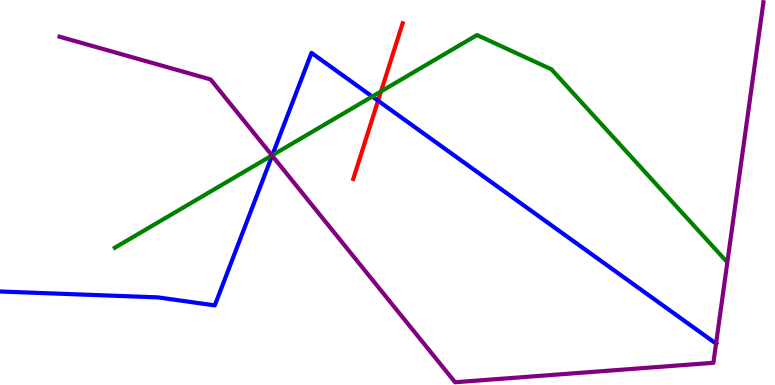[{'lines': ['blue', 'red'], 'intersections': [{'x': 4.88, 'y': 7.38}]}, {'lines': ['green', 'red'], 'intersections': [{'x': 4.92, 'y': 7.63}]}, {'lines': ['purple', 'red'], 'intersections': []}, {'lines': ['blue', 'green'], 'intersections': [{'x': 3.51, 'y': 5.97}, {'x': 4.8, 'y': 7.49}]}, {'lines': ['blue', 'purple'], 'intersections': [{'x': 3.51, 'y': 5.96}, {'x': 9.24, 'y': 1.08}]}, {'lines': ['green', 'purple'], 'intersections': [{'x': 3.51, 'y': 5.96}]}]